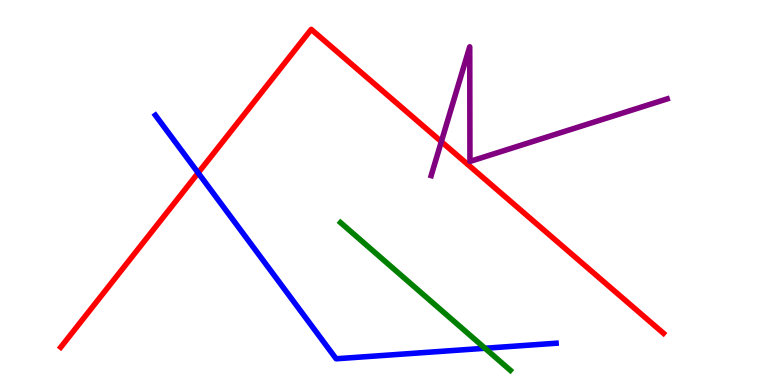[{'lines': ['blue', 'red'], 'intersections': [{'x': 2.56, 'y': 5.51}]}, {'lines': ['green', 'red'], 'intersections': []}, {'lines': ['purple', 'red'], 'intersections': [{'x': 5.69, 'y': 6.32}]}, {'lines': ['blue', 'green'], 'intersections': [{'x': 6.26, 'y': 0.954}]}, {'lines': ['blue', 'purple'], 'intersections': []}, {'lines': ['green', 'purple'], 'intersections': []}]